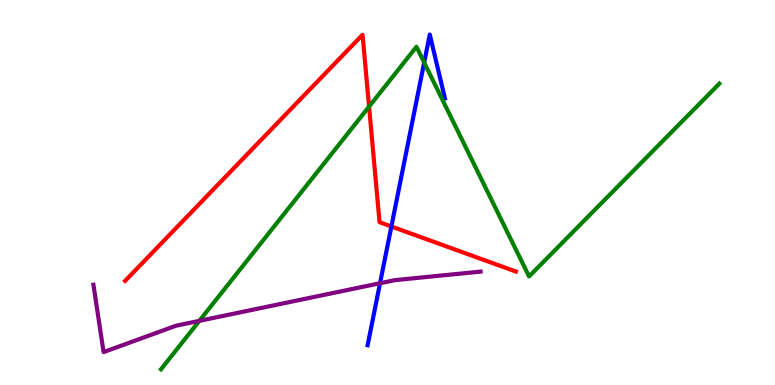[{'lines': ['blue', 'red'], 'intersections': [{'x': 5.05, 'y': 4.12}]}, {'lines': ['green', 'red'], 'intersections': [{'x': 4.76, 'y': 7.23}]}, {'lines': ['purple', 'red'], 'intersections': []}, {'lines': ['blue', 'green'], 'intersections': [{'x': 5.47, 'y': 8.38}]}, {'lines': ['blue', 'purple'], 'intersections': [{'x': 4.9, 'y': 2.64}]}, {'lines': ['green', 'purple'], 'intersections': [{'x': 2.57, 'y': 1.67}]}]